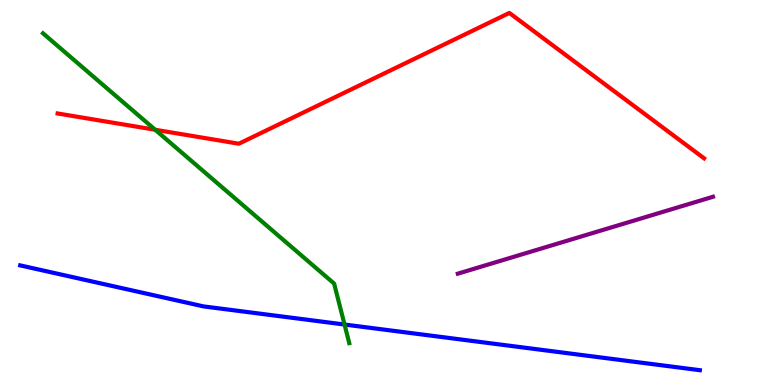[{'lines': ['blue', 'red'], 'intersections': []}, {'lines': ['green', 'red'], 'intersections': [{'x': 2.0, 'y': 6.63}]}, {'lines': ['purple', 'red'], 'intersections': []}, {'lines': ['blue', 'green'], 'intersections': [{'x': 4.45, 'y': 1.57}]}, {'lines': ['blue', 'purple'], 'intersections': []}, {'lines': ['green', 'purple'], 'intersections': []}]